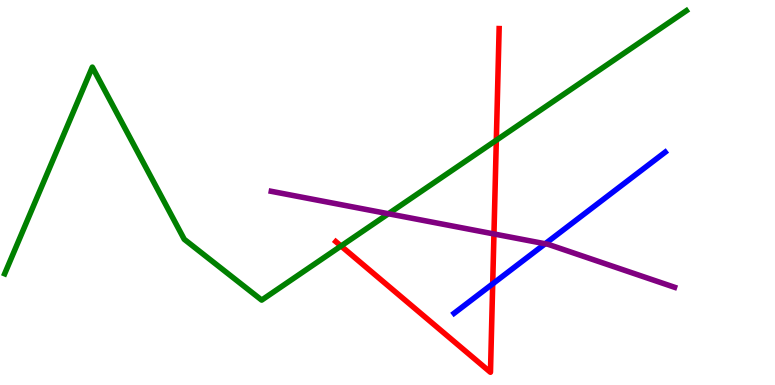[{'lines': ['blue', 'red'], 'intersections': [{'x': 6.36, 'y': 2.63}]}, {'lines': ['green', 'red'], 'intersections': [{'x': 4.4, 'y': 3.61}, {'x': 6.4, 'y': 6.36}]}, {'lines': ['purple', 'red'], 'intersections': [{'x': 6.37, 'y': 3.92}]}, {'lines': ['blue', 'green'], 'intersections': []}, {'lines': ['blue', 'purple'], 'intersections': [{'x': 7.03, 'y': 3.67}]}, {'lines': ['green', 'purple'], 'intersections': [{'x': 5.01, 'y': 4.45}]}]